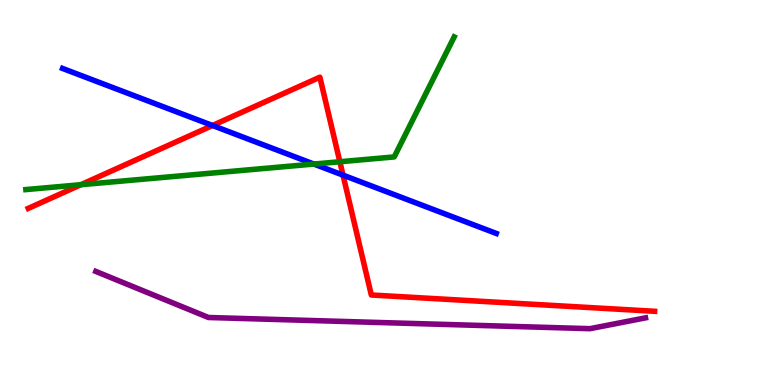[{'lines': ['blue', 'red'], 'intersections': [{'x': 2.74, 'y': 6.74}, {'x': 4.43, 'y': 5.45}]}, {'lines': ['green', 'red'], 'intersections': [{'x': 1.04, 'y': 5.2}, {'x': 4.39, 'y': 5.8}]}, {'lines': ['purple', 'red'], 'intersections': []}, {'lines': ['blue', 'green'], 'intersections': [{'x': 4.05, 'y': 5.74}]}, {'lines': ['blue', 'purple'], 'intersections': []}, {'lines': ['green', 'purple'], 'intersections': []}]